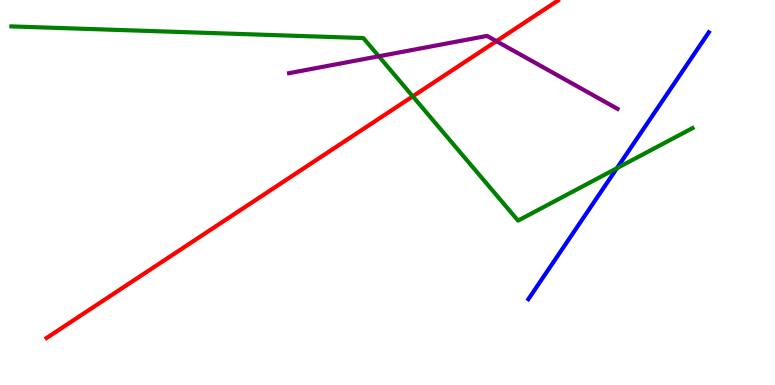[{'lines': ['blue', 'red'], 'intersections': []}, {'lines': ['green', 'red'], 'intersections': [{'x': 5.33, 'y': 7.5}]}, {'lines': ['purple', 'red'], 'intersections': [{'x': 6.41, 'y': 8.93}]}, {'lines': ['blue', 'green'], 'intersections': [{'x': 7.96, 'y': 5.63}]}, {'lines': ['blue', 'purple'], 'intersections': []}, {'lines': ['green', 'purple'], 'intersections': [{'x': 4.89, 'y': 8.54}]}]